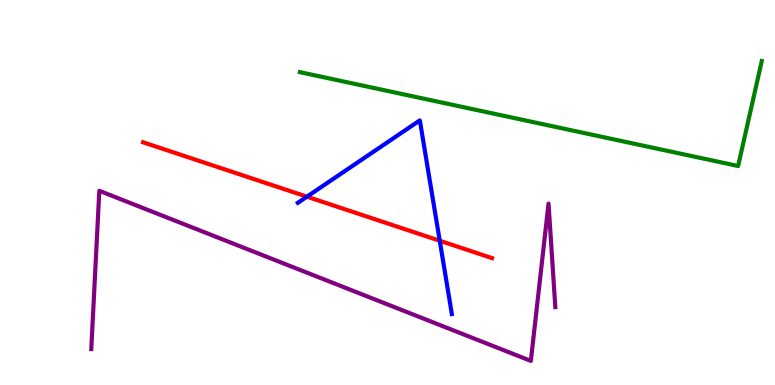[{'lines': ['blue', 'red'], 'intersections': [{'x': 3.96, 'y': 4.89}, {'x': 5.67, 'y': 3.75}]}, {'lines': ['green', 'red'], 'intersections': []}, {'lines': ['purple', 'red'], 'intersections': []}, {'lines': ['blue', 'green'], 'intersections': []}, {'lines': ['blue', 'purple'], 'intersections': []}, {'lines': ['green', 'purple'], 'intersections': []}]